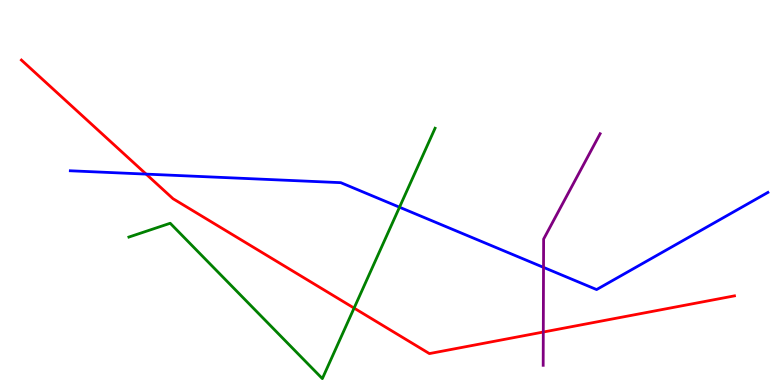[{'lines': ['blue', 'red'], 'intersections': [{'x': 1.89, 'y': 5.48}]}, {'lines': ['green', 'red'], 'intersections': [{'x': 4.57, 'y': 2.0}]}, {'lines': ['purple', 'red'], 'intersections': [{'x': 7.01, 'y': 1.38}]}, {'lines': ['blue', 'green'], 'intersections': [{'x': 5.15, 'y': 4.62}]}, {'lines': ['blue', 'purple'], 'intersections': [{'x': 7.01, 'y': 3.06}]}, {'lines': ['green', 'purple'], 'intersections': []}]